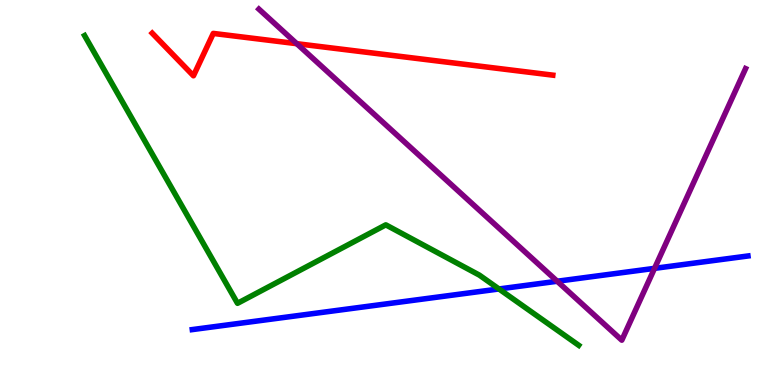[{'lines': ['blue', 'red'], 'intersections': []}, {'lines': ['green', 'red'], 'intersections': []}, {'lines': ['purple', 'red'], 'intersections': [{'x': 3.83, 'y': 8.87}]}, {'lines': ['blue', 'green'], 'intersections': [{'x': 6.44, 'y': 2.49}]}, {'lines': ['blue', 'purple'], 'intersections': [{'x': 7.19, 'y': 2.69}, {'x': 8.45, 'y': 3.03}]}, {'lines': ['green', 'purple'], 'intersections': []}]